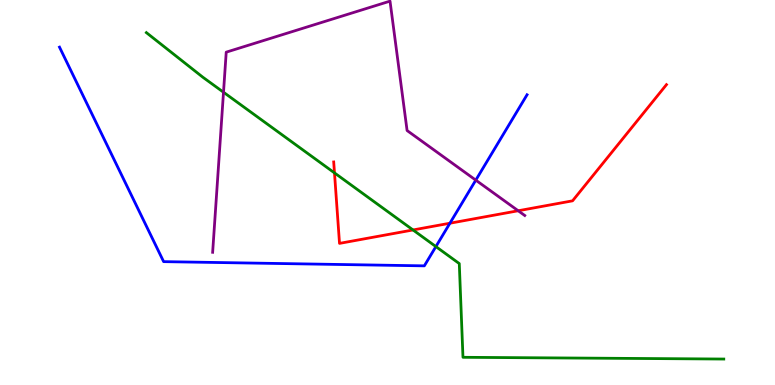[{'lines': ['blue', 'red'], 'intersections': [{'x': 5.81, 'y': 4.2}]}, {'lines': ['green', 'red'], 'intersections': [{'x': 4.32, 'y': 5.51}, {'x': 5.33, 'y': 4.03}]}, {'lines': ['purple', 'red'], 'intersections': [{'x': 6.69, 'y': 4.53}]}, {'lines': ['blue', 'green'], 'intersections': [{'x': 5.62, 'y': 3.6}]}, {'lines': ['blue', 'purple'], 'intersections': [{'x': 6.14, 'y': 5.32}]}, {'lines': ['green', 'purple'], 'intersections': [{'x': 2.88, 'y': 7.6}]}]